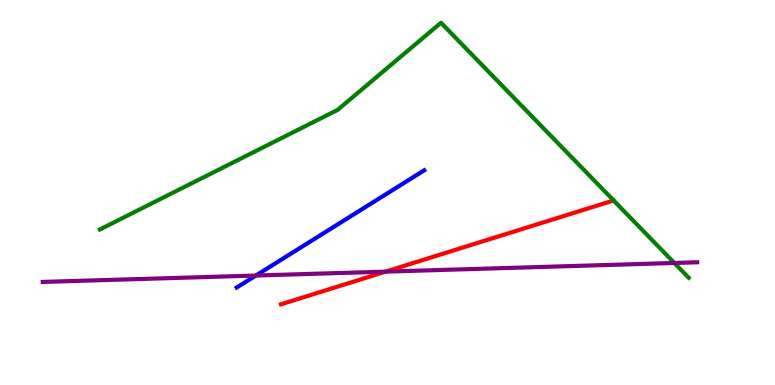[{'lines': ['blue', 'red'], 'intersections': []}, {'lines': ['green', 'red'], 'intersections': []}, {'lines': ['purple', 'red'], 'intersections': [{'x': 4.98, 'y': 2.94}]}, {'lines': ['blue', 'green'], 'intersections': []}, {'lines': ['blue', 'purple'], 'intersections': [{'x': 3.3, 'y': 2.84}]}, {'lines': ['green', 'purple'], 'intersections': [{'x': 8.7, 'y': 3.17}]}]